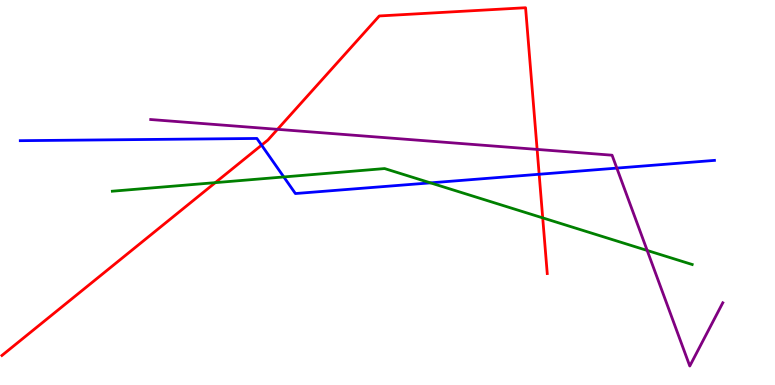[{'lines': ['blue', 'red'], 'intersections': [{'x': 3.38, 'y': 6.23}, {'x': 6.96, 'y': 5.47}]}, {'lines': ['green', 'red'], 'intersections': [{'x': 2.78, 'y': 5.26}, {'x': 7.0, 'y': 4.34}]}, {'lines': ['purple', 'red'], 'intersections': [{'x': 3.58, 'y': 6.64}, {'x': 6.93, 'y': 6.12}]}, {'lines': ['blue', 'green'], 'intersections': [{'x': 3.66, 'y': 5.4}, {'x': 5.55, 'y': 5.25}]}, {'lines': ['blue', 'purple'], 'intersections': [{'x': 7.96, 'y': 5.63}]}, {'lines': ['green', 'purple'], 'intersections': [{'x': 8.35, 'y': 3.49}]}]